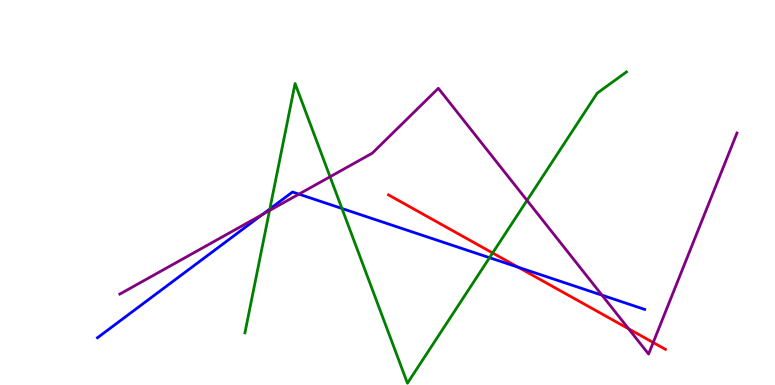[{'lines': ['blue', 'red'], 'intersections': [{'x': 6.69, 'y': 3.06}]}, {'lines': ['green', 'red'], 'intersections': [{'x': 6.36, 'y': 3.43}]}, {'lines': ['purple', 'red'], 'intersections': [{'x': 8.11, 'y': 1.46}, {'x': 8.43, 'y': 1.1}]}, {'lines': ['blue', 'green'], 'intersections': [{'x': 3.48, 'y': 4.57}, {'x': 4.41, 'y': 4.58}, {'x': 6.32, 'y': 3.31}]}, {'lines': ['blue', 'purple'], 'intersections': [{'x': 3.39, 'y': 4.43}, {'x': 3.86, 'y': 4.96}, {'x': 7.77, 'y': 2.33}]}, {'lines': ['green', 'purple'], 'intersections': [{'x': 3.48, 'y': 4.53}, {'x': 4.26, 'y': 5.41}, {'x': 6.8, 'y': 4.79}]}]